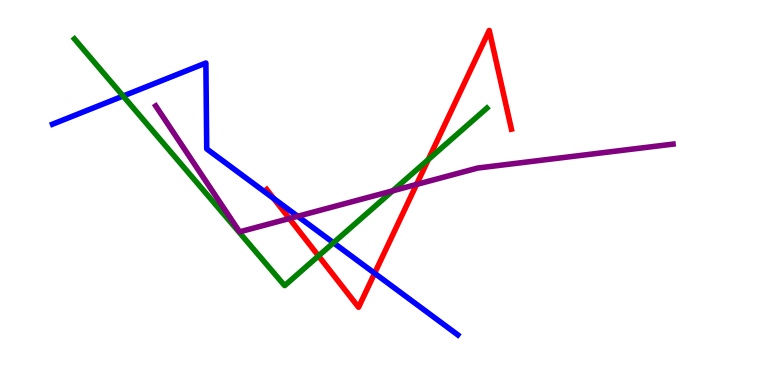[{'lines': ['blue', 'red'], 'intersections': [{'x': 3.53, 'y': 4.84}, {'x': 4.83, 'y': 2.9}]}, {'lines': ['green', 'red'], 'intersections': [{'x': 4.11, 'y': 3.35}, {'x': 5.53, 'y': 5.86}]}, {'lines': ['purple', 'red'], 'intersections': [{'x': 3.73, 'y': 4.32}, {'x': 5.37, 'y': 5.21}]}, {'lines': ['blue', 'green'], 'intersections': [{'x': 1.59, 'y': 7.51}, {'x': 4.3, 'y': 3.69}]}, {'lines': ['blue', 'purple'], 'intersections': [{'x': 3.84, 'y': 4.38}]}, {'lines': ['green', 'purple'], 'intersections': [{'x': 5.07, 'y': 5.04}]}]